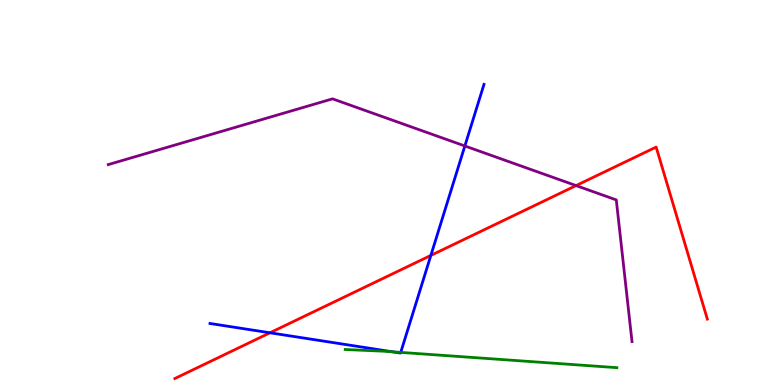[{'lines': ['blue', 'red'], 'intersections': [{'x': 3.48, 'y': 1.36}, {'x': 5.56, 'y': 3.37}]}, {'lines': ['green', 'red'], 'intersections': []}, {'lines': ['purple', 'red'], 'intersections': [{'x': 7.43, 'y': 5.18}]}, {'lines': ['blue', 'green'], 'intersections': [{'x': 5.06, 'y': 0.862}, {'x': 5.17, 'y': 0.847}]}, {'lines': ['blue', 'purple'], 'intersections': [{'x': 6.0, 'y': 6.21}]}, {'lines': ['green', 'purple'], 'intersections': []}]